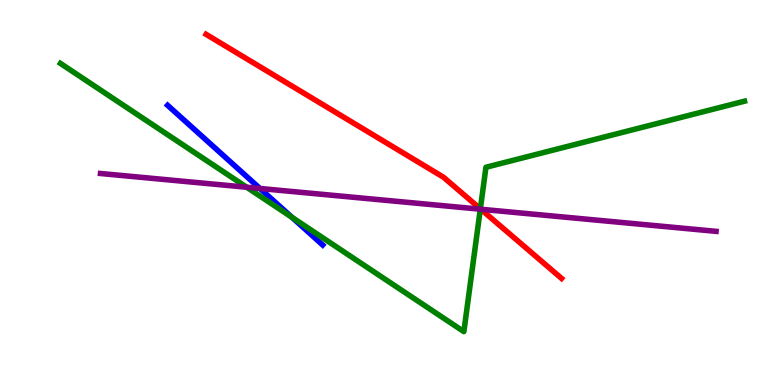[{'lines': ['blue', 'red'], 'intersections': []}, {'lines': ['green', 'red'], 'intersections': [{'x': 6.2, 'y': 4.58}]}, {'lines': ['purple', 'red'], 'intersections': [{'x': 6.2, 'y': 4.57}]}, {'lines': ['blue', 'green'], 'intersections': [{'x': 3.77, 'y': 4.35}]}, {'lines': ['blue', 'purple'], 'intersections': [{'x': 3.35, 'y': 5.1}]}, {'lines': ['green', 'purple'], 'intersections': [{'x': 3.18, 'y': 5.14}, {'x': 6.2, 'y': 4.57}]}]